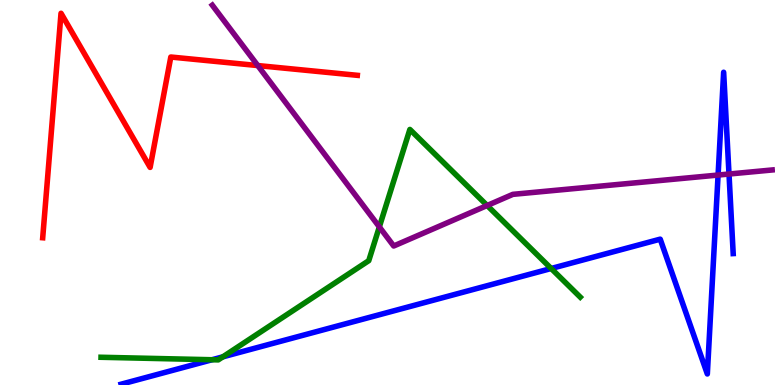[{'lines': ['blue', 'red'], 'intersections': []}, {'lines': ['green', 'red'], 'intersections': []}, {'lines': ['purple', 'red'], 'intersections': [{'x': 3.33, 'y': 8.3}]}, {'lines': ['blue', 'green'], 'intersections': [{'x': 2.74, 'y': 0.656}, {'x': 2.88, 'y': 0.732}, {'x': 7.11, 'y': 3.03}]}, {'lines': ['blue', 'purple'], 'intersections': [{'x': 9.27, 'y': 5.45}, {'x': 9.41, 'y': 5.48}]}, {'lines': ['green', 'purple'], 'intersections': [{'x': 4.89, 'y': 4.11}, {'x': 6.29, 'y': 4.66}]}]